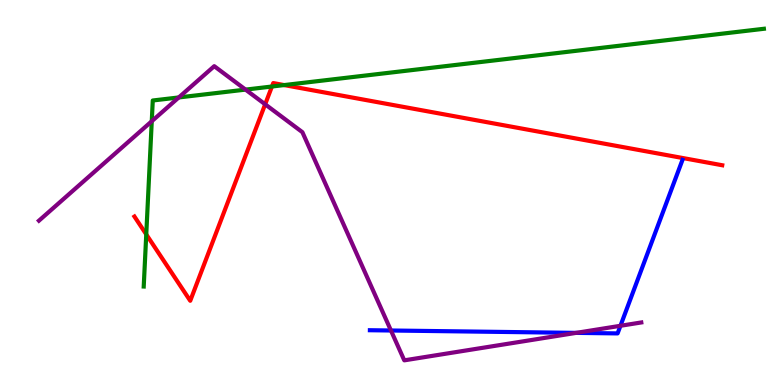[{'lines': ['blue', 'red'], 'intersections': []}, {'lines': ['green', 'red'], 'intersections': [{'x': 1.89, 'y': 3.91}, {'x': 3.51, 'y': 7.75}, {'x': 3.67, 'y': 7.79}]}, {'lines': ['purple', 'red'], 'intersections': [{'x': 3.42, 'y': 7.29}]}, {'lines': ['blue', 'green'], 'intersections': []}, {'lines': ['blue', 'purple'], 'intersections': [{'x': 5.04, 'y': 1.42}, {'x': 7.43, 'y': 1.35}, {'x': 8.01, 'y': 1.54}]}, {'lines': ['green', 'purple'], 'intersections': [{'x': 1.96, 'y': 6.85}, {'x': 2.31, 'y': 7.47}, {'x': 3.17, 'y': 7.67}]}]